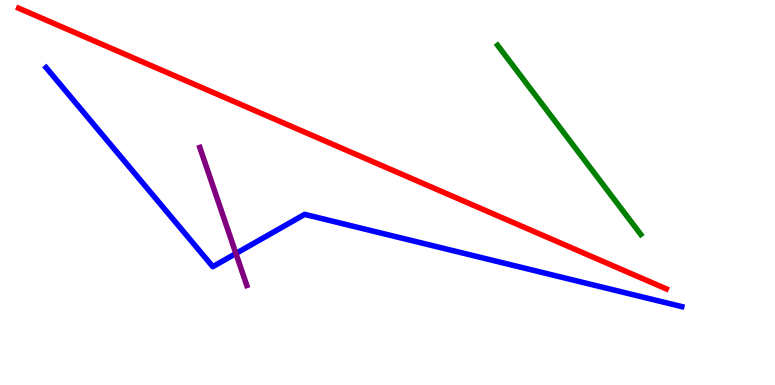[{'lines': ['blue', 'red'], 'intersections': []}, {'lines': ['green', 'red'], 'intersections': []}, {'lines': ['purple', 'red'], 'intersections': []}, {'lines': ['blue', 'green'], 'intersections': []}, {'lines': ['blue', 'purple'], 'intersections': [{'x': 3.04, 'y': 3.42}]}, {'lines': ['green', 'purple'], 'intersections': []}]